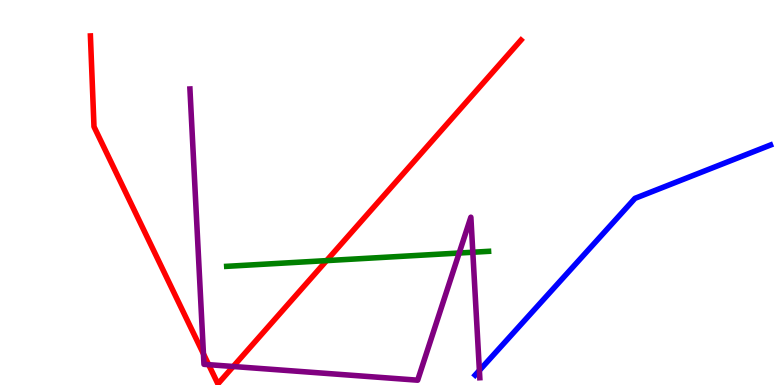[{'lines': ['blue', 'red'], 'intersections': []}, {'lines': ['green', 'red'], 'intersections': [{'x': 4.21, 'y': 3.23}]}, {'lines': ['purple', 'red'], 'intersections': [{'x': 2.63, 'y': 0.81}, {'x': 2.69, 'y': 0.528}, {'x': 3.01, 'y': 0.481}]}, {'lines': ['blue', 'green'], 'intersections': []}, {'lines': ['blue', 'purple'], 'intersections': [{'x': 6.19, 'y': 0.378}]}, {'lines': ['green', 'purple'], 'intersections': [{'x': 5.92, 'y': 3.43}, {'x': 6.1, 'y': 3.45}]}]